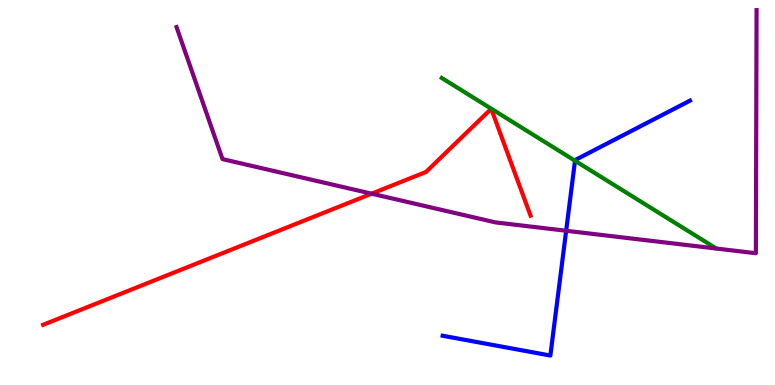[{'lines': ['blue', 'red'], 'intersections': []}, {'lines': ['green', 'red'], 'intersections': []}, {'lines': ['purple', 'red'], 'intersections': [{'x': 4.8, 'y': 4.97}]}, {'lines': ['blue', 'green'], 'intersections': [{'x': 7.42, 'y': 5.82}]}, {'lines': ['blue', 'purple'], 'intersections': [{'x': 7.31, 'y': 4.01}]}, {'lines': ['green', 'purple'], 'intersections': []}]